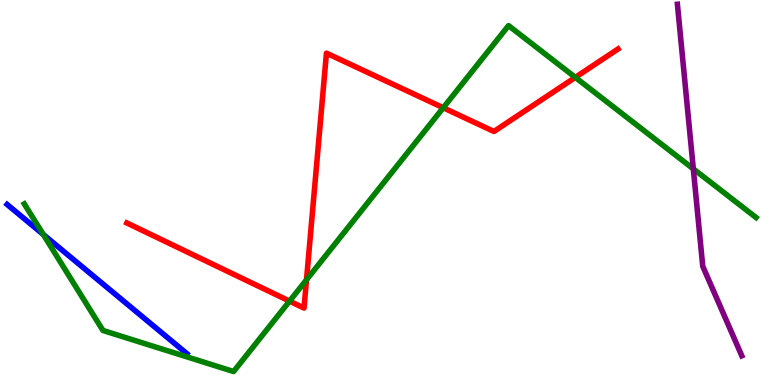[{'lines': ['blue', 'red'], 'intersections': []}, {'lines': ['green', 'red'], 'intersections': [{'x': 3.74, 'y': 2.18}, {'x': 3.95, 'y': 2.73}, {'x': 5.72, 'y': 7.2}, {'x': 7.42, 'y': 7.99}]}, {'lines': ['purple', 'red'], 'intersections': []}, {'lines': ['blue', 'green'], 'intersections': [{'x': 0.559, 'y': 3.91}]}, {'lines': ['blue', 'purple'], 'intersections': []}, {'lines': ['green', 'purple'], 'intersections': [{'x': 8.95, 'y': 5.61}]}]